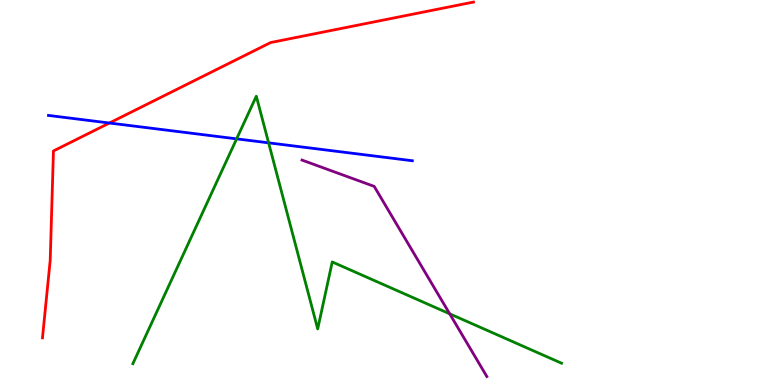[{'lines': ['blue', 'red'], 'intersections': [{'x': 1.41, 'y': 6.8}]}, {'lines': ['green', 'red'], 'intersections': []}, {'lines': ['purple', 'red'], 'intersections': []}, {'lines': ['blue', 'green'], 'intersections': [{'x': 3.05, 'y': 6.39}, {'x': 3.47, 'y': 6.29}]}, {'lines': ['blue', 'purple'], 'intersections': []}, {'lines': ['green', 'purple'], 'intersections': [{'x': 5.8, 'y': 1.85}]}]